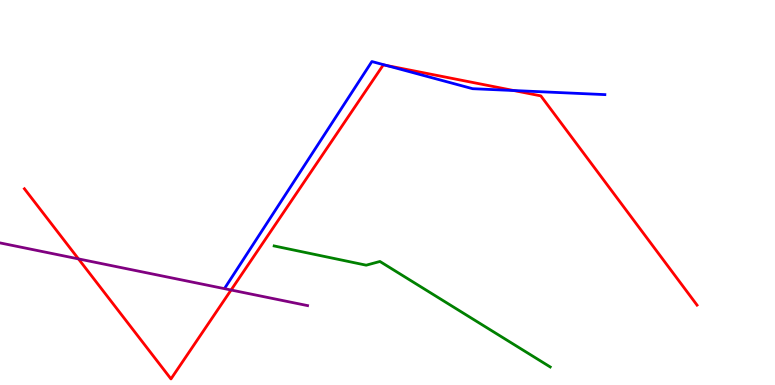[{'lines': ['blue', 'red'], 'intersections': [{'x': 4.99, 'y': 8.3}, {'x': 6.63, 'y': 7.65}]}, {'lines': ['green', 'red'], 'intersections': []}, {'lines': ['purple', 'red'], 'intersections': [{'x': 1.01, 'y': 3.28}, {'x': 2.98, 'y': 2.47}]}, {'lines': ['blue', 'green'], 'intersections': []}, {'lines': ['blue', 'purple'], 'intersections': []}, {'lines': ['green', 'purple'], 'intersections': []}]